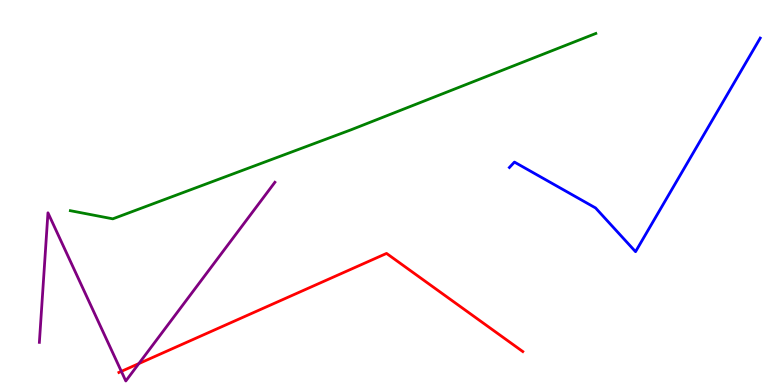[{'lines': ['blue', 'red'], 'intersections': []}, {'lines': ['green', 'red'], 'intersections': []}, {'lines': ['purple', 'red'], 'intersections': [{'x': 1.57, 'y': 0.354}, {'x': 1.79, 'y': 0.556}]}, {'lines': ['blue', 'green'], 'intersections': []}, {'lines': ['blue', 'purple'], 'intersections': []}, {'lines': ['green', 'purple'], 'intersections': []}]